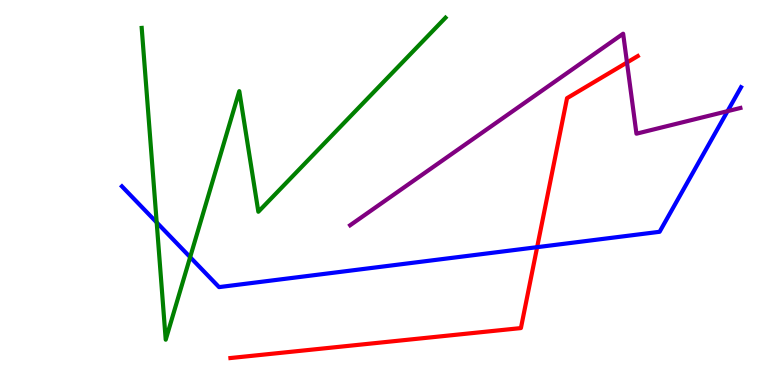[{'lines': ['blue', 'red'], 'intersections': [{'x': 6.93, 'y': 3.58}]}, {'lines': ['green', 'red'], 'intersections': []}, {'lines': ['purple', 'red'], 'intersections': [{'x': 8.09, 'y': 8.38}]}, {'lines': ['blue', 'green'], 'intersections': [{'x': 2.02, 'y': 4.22}, {'x': 2.45, 'y': 3.32}]}, {'lines': ['blue', 'purple'], 'intersections': [{'x': 9.39, 'y': 7.11}]}, {'lines': ['green', 'purple'], 'intersections': []}]